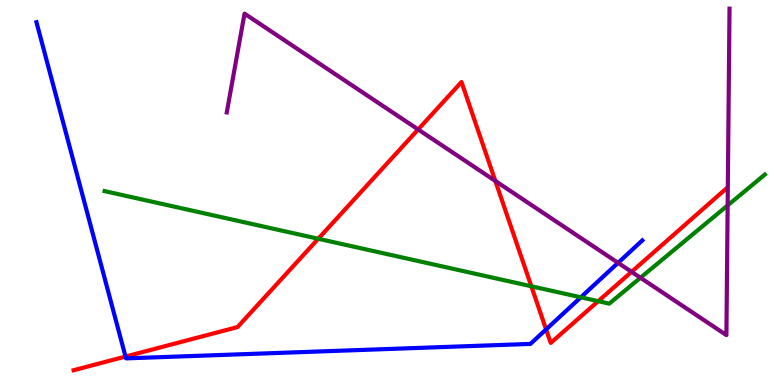[{'lines': ['blue', 'red'], 'intersections': [{'x': 1.62, 'y': 0.739}, {'x': 7.05, 'y': 1.44}]}, {'lines': ['green', 'red'], 'intersections': [{'x': 4.11, 'y': 3.8}, {'x': 6.86, 'y': 2.56}, {'x': 7.72, 'y': 2.18}]}, {'lines': ['purple', 'red'], 'intersections': [{'x': 5.4, 'y': 6.64}, {'x': 6.39, 'y': 5.3}, {'x': 8.15, 'y': 2.94}]}, {'lines': ['blue', 'green'], 'intersections': [{'x': 7.49, 'y': 2.28}]}, {'lines': ['blue', 'purple'], 'intersections': [{'x': 7.98, 'y': 3.17}]}, {'lines': ['green', 'purple'], 'intersections': [{'x': 8.26, 'y': 2.79}, {'x': 9.39, 'y': 4.66}]}]